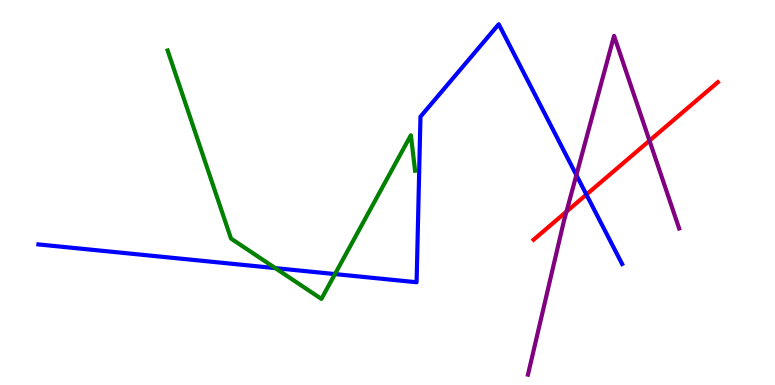[{'lines': ['blue', 'red'], 'intersections': [{'x': 7.57, 'y': 4.95}]}, {'lines': ['green', 'red'], 'intersections': []}, {'lines': ['purple', 'red'], 'intersections': [{'x': 7.31, 'y': 4.5}, {'x': 8.38, 'y': 6.35}]}, {'lines': ['blue', 'green'], 'intersections': [{'x': 3.55, 'y': 3.04}, {'x': 4.32, 'y': 2.88}]}, {'lines': ['blue', 'purple'], 'intersections': [{'x': 7.44, 'y': 5.45}]}, {'lines': ['green', 'purple'], 'intersections': []}]